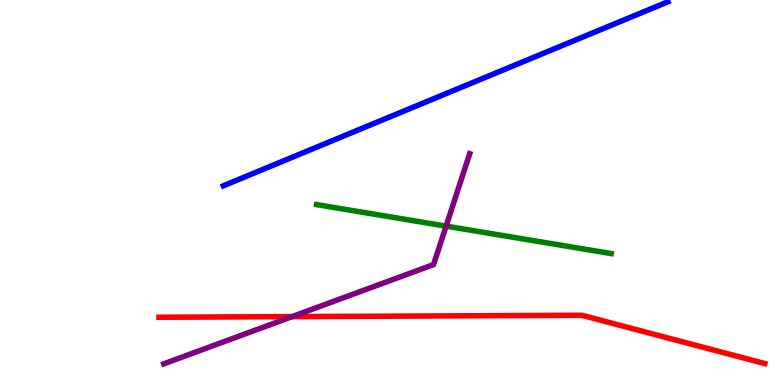[{'lines': ['blue', 'red'], 'intersections': []}, {'lines': ['green', 'red'], 'intersections': []}, {'lines': ['purple', 'red'], 'intersections': [{'x': 3.77, 'y': 1.78}]}, {'lines': ['blue', 'green'], 'intersections': []}, {'lines': ['blue', 'purple'], 'intersections': []}, {'lines': ['green', 'purple'], 'intersections': [{'x': 5.76, 'y': 4.13}]}]